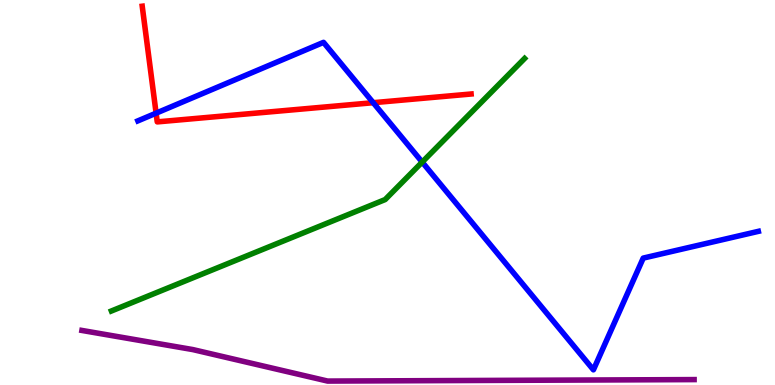[{'lines': ['blue', 'red'], 'intersections': [{'x': 2.01, 'y': 7.06}, {'x': 4.82, 'y': 7.33}]}, {'lines': ['green', 'red'], 'intersections': []}, {'lines': ['purple', 'red'], 'intersections': []}, {'lines': ['blue', 'green'], 'intersections': [{'x': 5.45, 'y': 5.79}]}, {'lines': ['blue', 'purple'], 'intersections': []}, {'lines': ['green', 'purple'], 'intersections': []}]